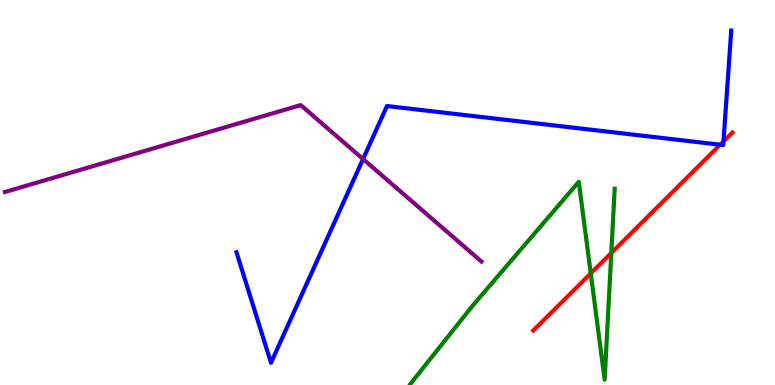[{'lines': ['blue', 'red'], 'intersections': [{'x': 9.29, 'y': 6.24}, {'x': 9.34, 'y': 6.33}]}, {'lines': ['green', 'red'], 'intersections': [{'x': 7.62, 'y': 2.9}, {'x': 7.89, 'y': 3.43}]}, {'lines': ['purple', 'red'], 'intersections': []}, {'lines': ['blue', 'green'], 'intersections': []}, {'lines': ['blue', 'purple'], 'intersections': [{'x': 4.68, 'y': 5.87}]}, {'lines': ['green', 'purple'], 'intersections': []}]